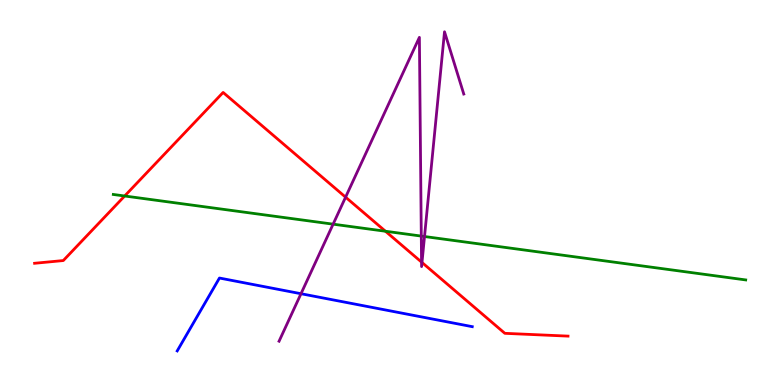[{'lines': ['blue', 'red'], 'intersections': []}, {'lines': ['green', 'red'], 'intersections': [{'x': 1.61, 'y': 4.91}, {'x': 4.97, 'y': 3.99}]}, {'lines': ['purple', 'red'], 'intersections': [{'x': 4.46, 'y': 4.88}, {'x': 5.44, 'y': 3.19}, {'x': 5.44, 'y': 3.18}]}, {'lines': ['blue', 'green'], 'intersections': []}, {'lines': ['blue', 'purple'], 'intersections': [{'x': 3.88, 'y': 2.37}]}, {'lines': ['green', 'purple'], 'intersections': [{'x': 4.3, 'y': 4.18}, {'x': 5.44, 'y': 3.87}, {'x': 5.48, 'y': 3.86}]}]